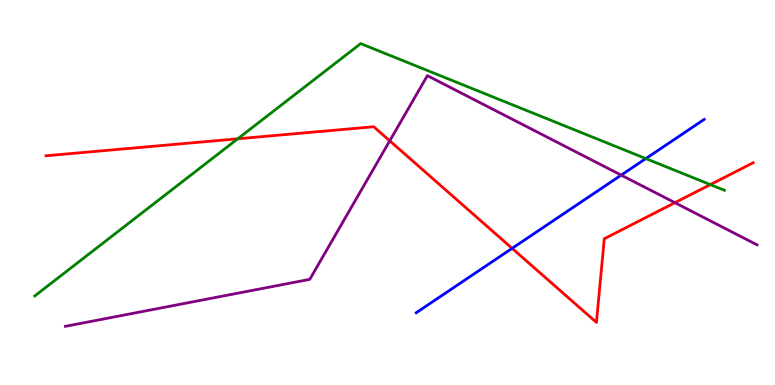[{'lines': ['blue', 'red'], 'intersections': [{'x': 6.61, 'y': 3.55}]}, {'lines': ['green', 'red'], 'intersections': [{'x': 3.07, 'y': 6.4}, {'x': 9.17, 'y': 5.2}]}, {'lines': ['purple', 'red'], 'intersections': [{'x': 5.03, 'y': 6.34}, {'x': 8.71, 'y': 4.74}]}, {'lines': ['blue', 'green'], 'intersections': [{'x': 8.33, 'y': 5.88}]}, {'lines': ['blue', 'purple'], 'intersections': [{'x': 8.02, 'y': 5.45}]}, {'lines': ['green', 'purple'], 'intersections': []}]